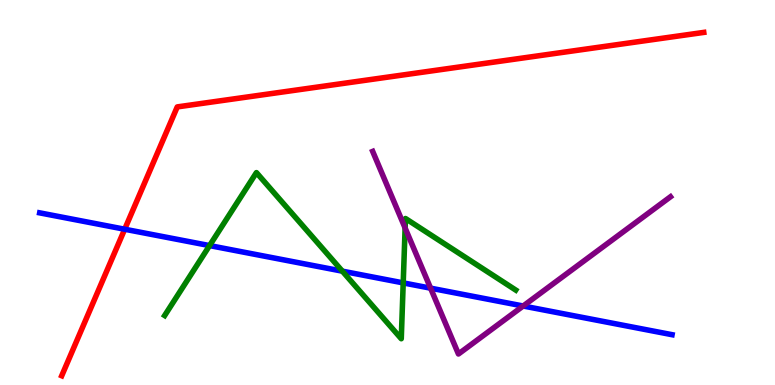[{'lines': ['blue', 'red'], 'intersections': [{'x': 1.61, 'y': 4.05}]}, {'lines': ['green', 'red'], 'intersections': []}, {'lines': ['purple', 'red'], 'intersections': []}, {'lines': ['blue', 'green'], 'intersections': [{'x': 2.7, 'y': 3.62}, {'x': 4.42, 'y': 2.96}, {'x': 5.2, 'y': 2.65}]}, {'lines': ['blue', 'purple'], 'intersections': [{'x': 5.56, 'y': 2.52}, {'x': 6.75, 'y': 2.05}]}, {'lines': ['green', 'purple'], 'intersections': [{'x': 5.23, 'y': 4.08}]}]